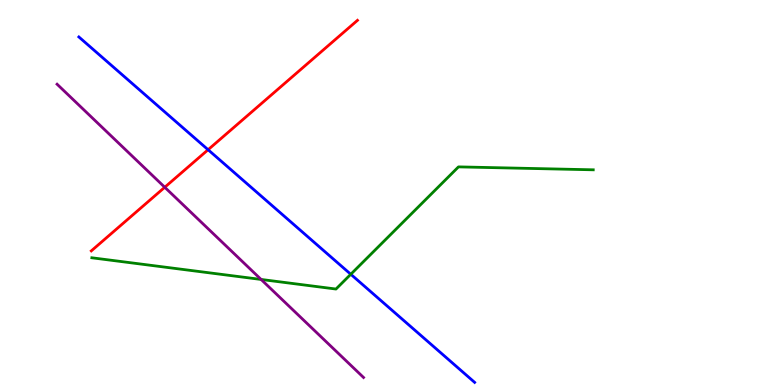[{'lines': ['blue', 'red'], 'intersections': [{'x': 2.69, 'y': 6.11}]}, {'lines': ['green', 'red'], 'intersections': []}, {'lines': ['purple', 'red'], 'intersections': [{'x': 2.13, 'y': 5.14}]}, {'lines': ['blue', 'green'], 'intersections': [{'x': 4.53, 'y': 2.88}]}, {'lines': ['blue', 'purple'], 'intersections': []}, {'lines': ['green', 'purple'], 'intersections': [{'x': 3.37, 'y': 2.74}]}]